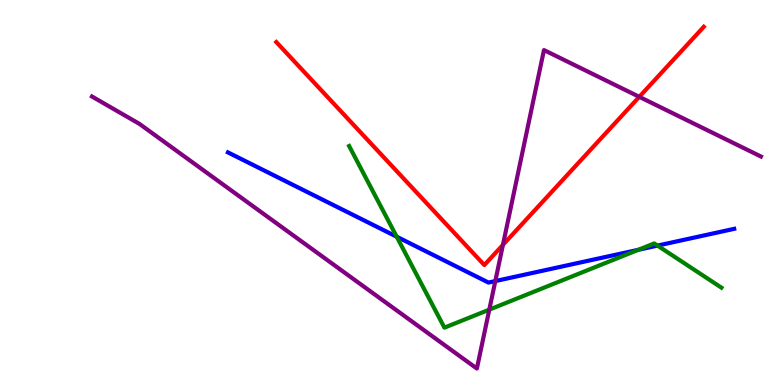[{'lines': ['blue', 'red'], 'intersections': []}, {'lines': ['green', 'red'], 'intersections': []}, {'lines': ['purple', 'red'], 'intersections': [{'x': 6.49, 'y': 3.64}, {'x': 8.25, 'y': 7.48}]}, {'lines': ['blue', 'green'], 'intersections': [{'x': 5.12, 'y': 3.85}, {'x': 8.24, 'y': 3.51}, {'x': 8.48, 'y': 3.62}]}, {'lines': ['blue', 'purple'], 'intersections': [{'x': 6.39, 'y': 2.7}]}, {'lines': ['green', 'purple'], 'intersections': [{'x': 6.31, 'y': 1.96}]}]